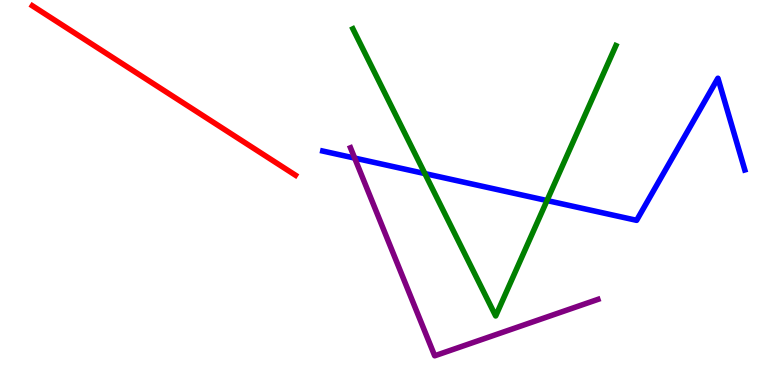[{'lines': ['blue', 'red'], 'intersections': []}, {'lines': ['green', 'red'], 'intersections': []}, {'lines': ['purple', 'red'], 'intersections': []}, {'lines': ['blue', 'green'], 'intersections': [{'x': 5.48, 'y': 5.49}, {'x': 7.06, 'y': 4.79}]}, {'lines': ['blue', 'purple'], 'intersections': [{'x': 4.58, 'y': 5.89}]}, {'lines': ['green', 'purple'], 'intersections': []}]